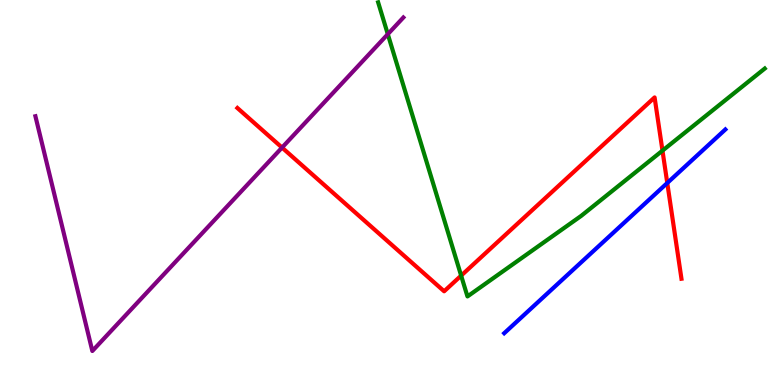[{'lines': ['blue', 'red'], 'intersections': [{'x': 8.61, 'y': 5.25}]}, {'lines': ['green', 'red'], 'intersections': [{'x': 5.95, 'y': 2.84}, {'x': 8.55, 'y': 6.09}]}, {'lines': ['purple', 'red'], 'intersections': [{'x': 3.64, 'y': 6.17}]}, {'lines': ['blue', 'green'], 'intersections': []}, {'lines': ['blue', 'purple'], 'intersections': []}, {'lines': ['green', 'purple'], 'intersections': [{'x': 5.0, 'y': 9.11}]}]